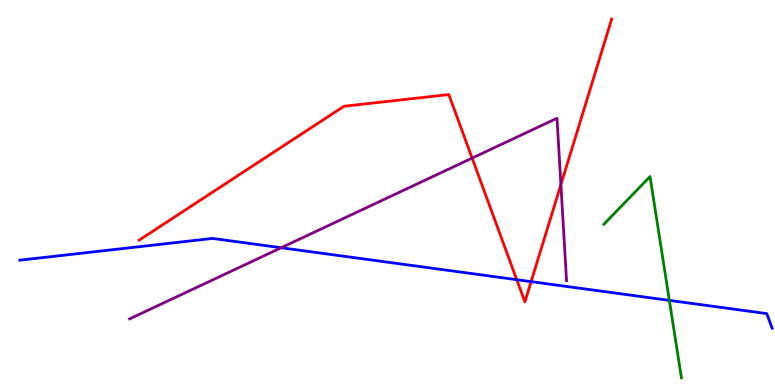[{'lines': ['blue', 'red'], 'intersections': [{'x': 6.67, 'y': 2.74}, {'x': 6.85, 'y': 2.68}]}, {'lines': ['green', 'red'], 'intersections': []}, {'lines': ['purple', 'red'], 'intersections': [{'x': 6.09, 'y': 5.89}, {'x': 7.24, 'y': 5.21}]}, {'lines': ['blue', 'green'], 'intersections': [{'x': 8.64, 'y': 2.2}]}, {'lines': ['blue', 'purple'], 'intersections': [{'x': 3.63, 'y': 3.57}]}, {'lines': ['green', 'purple'], 'intersections': []}]